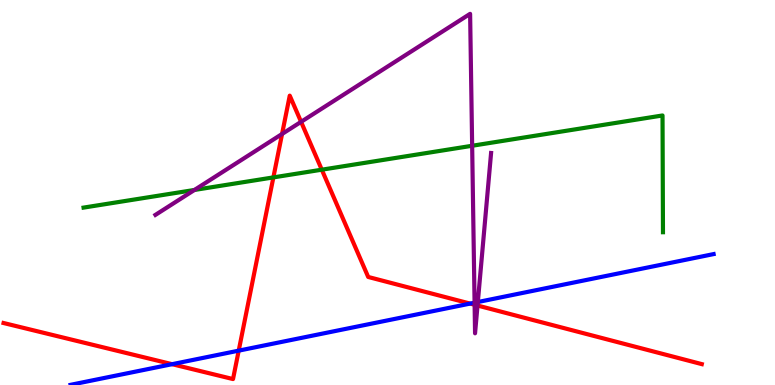[{'lines': ['blue', 'red'], 'intersections': [{'x': 2.22, 'y': 0.541}, {'x': 3.08, 'y': 0.892}, {'x': 6.07, 'y': 2.11}]}, {'lines': ['green', 'red'], 'intersections': [{'x': 3.53, 'y': 5.39}, {'x': 4.15, 'y': 5.59}]}, {'lines': ['purple', 'red'], 'intersections': [{'x': 3.64, 'y': 6.52}, {'x': 3.88, 'y': 6.84}, {'x': 6.12, 'y': 2.08}, {'x': 6.16, 'y': 2.06}]}, {'lines': ['blue', 'green'], 'intersections': []}, {'lines': ['blue', 'purple'], 'intersections': [{'x': 6.12, 'y': 2.14}, {'x': 6.17, 'y': 2.16}]}, {'lines': ['green', 'purple'], 'intersections': [{'x': 2.51, 'y': 5.07}, {'x': 6.09, 'y': 6.21}]}]